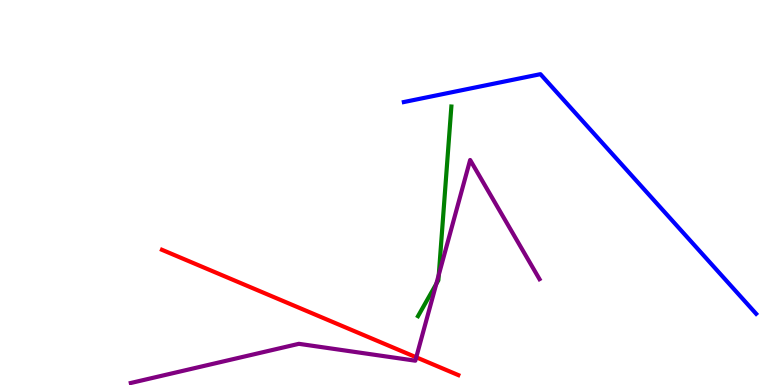[{'lines': ['blue', 'red'], 'intersections': []}, {'lines': ['green', 'red'], 'intersections': []}, {'lines': ['purple', 'red'], 'intersections': [{'x': 5.37, 'y': 0.719}]}, {'lines': ['blue', 'green'], 'intersections': []}, {'lines': ['blue', 'purple'], 'intersections': []}, {'lines': ['green', 'purple'], 'intersections': [{'x': 5.63, 'y': 2.63}, {'x': 5.66, 'y': 2.86}]}]